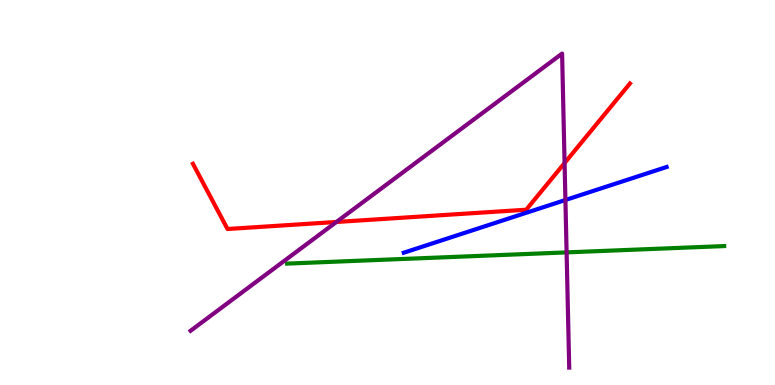[{'lines': ['blue', 'red'], 'intersections': []}, {'lines': ['green', 'red'], 'intersections': []}, {'lines': ['purple', 'red'], 'intersections': [{'x': 4.34, 'y': 4.23}, {'x': 7.28, 'y': 5.77}]}, {'lines': ['blue', 'green'], 'intersections': []}, {'lines': ['blue', 'purple'], 'intersections': [{'x': 7.3, 'y': 4.81}]}, {'lines': ['green', 'purple'], 'intersections': [{'x': 7.31, 'y': 3.44}]}]